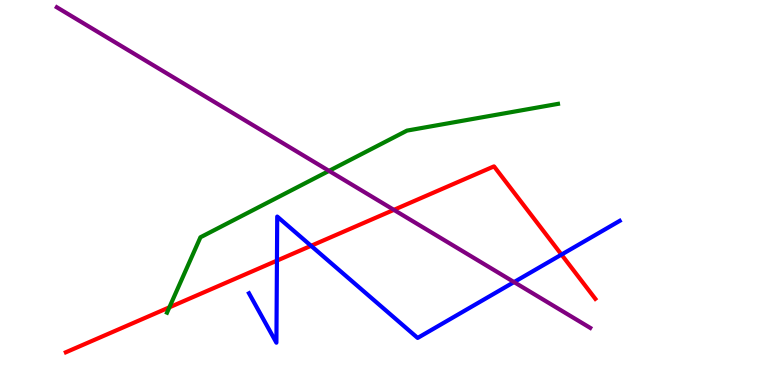[{'lines': ['blue', 'red'], 'intersections': [{'x': 3.57, 'y': 3.23}, {'x': 4.01, 'y': 3.62}, {'x': 7.25, 'y': 3.39}]}, {'lines': ['green', 'red'], 'intersections': [{'x': 2.19, 'y': 2.02}]}, {'lines': ['purple', 'red'], 'intersections': [{'x': 5.08, 'y': 4.55}]}, {'lines': ['blue', 'green'], 'intersections': []}, {'lines': ['blue', 'purple'], 'intersections': [{'x': 6.63, 'y': 2.67}]}, {'lines': ['green', 'purple'], 'intersections': [{'x': 4.25, 'y': 5.56}]}]